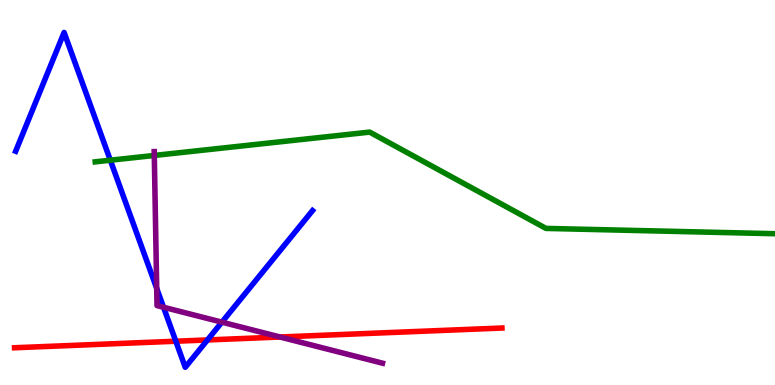[{'lines': ['blue', 'red'], 'intersections': [{'x': 2.27, 'y': 1.14}, {'x': 2.68, 'y': 1.17}]}, {'lines': ['green', 'red'], 'intersections': []}, {'lines': ['purple', 'red'], 'intersections': [{'x': 3.61, 'y': 1.25}]}, {'lines': ['blue', 'green'], 'intersections': [{'x': 1.42, 'y': 5.84}]}, {'lines': ['blue', 'purple'], 'intersections': [{'x': 2.02, 'y': 2.51}, {'x': 2.11, 'y': 2.02}, {'x': 2.86, 'y': 1.63}]}, {'lines': ['green', 'purple'], 'intersections': [{'x': 1.99, 'y': 5.96}]}]